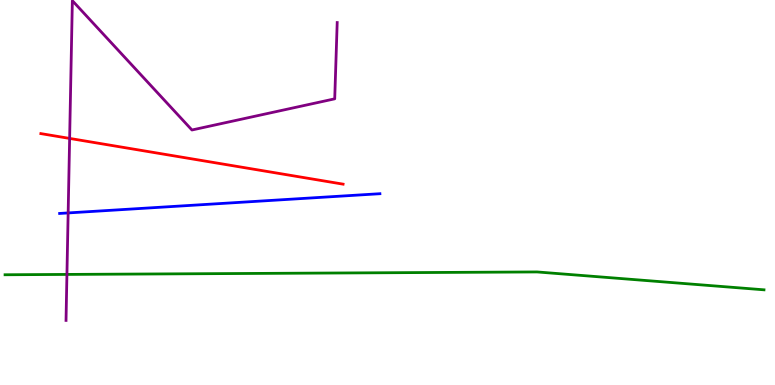[{'lines': ['blue', 'red'], 'intersections': []}, {'lines': ['green', 'red'], 'intersections': []}, {'lines': ['purple', 'red'], 'intersections': [{'x': 0.898, 'y': 6.4}]}, {'lines': ['blue', 'green'], 'intersections': []}, {'lines': ['blue', 'purple'], 'intersections': [{'x': 0.879, 'y': 4.47}]}, {'lines': ['green', 'purple'], 'intersections': [{'x': 0.864, 'y': 2.87}]}]